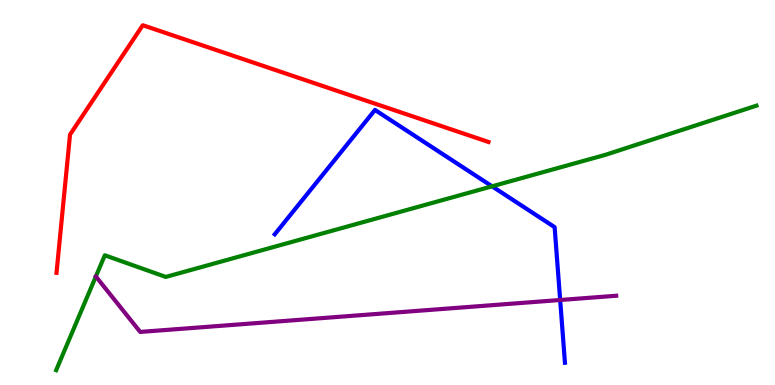[{'lines': ['blue', 'red'], 'intersections': []}, {'lines': ['green', 'red'], 'intersections': []}, {'lines': ['purple', 'red'], 'intersections': []}, {'lines': ['blue', 'green'], 'intersections': [{'x': 6.35, 'y': 5.16}]}, {'lines': ['blue', 'purple'], 'intersections': [{'x': 7.23, 'y': 2.21}]}, {'lines': ['green', 'purple'], 'intersections': []}]